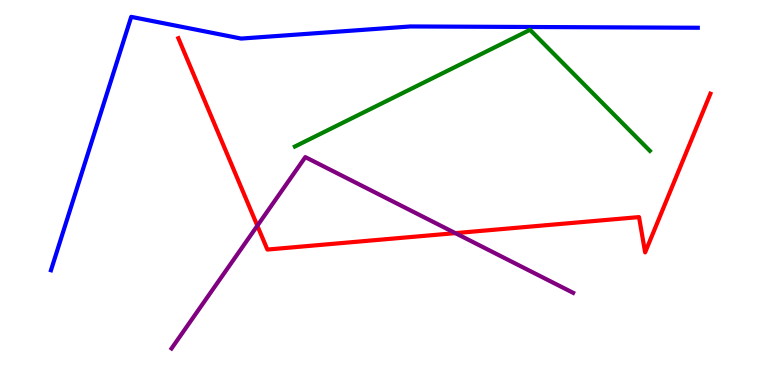[{'lines': ['blue', 'red'], 'intersections': []}, {'lines': ['green', 'red'], 'intersections': []}, {'lines': ['purple', 'red'], 'intersections': [{'x': 3.32, 'y': 4.14}, {'x': 5.88, 'y': 3.94}]}, {'lines': ['blue', 'green'], 'intersections': []}, {'lines': ['blue', 'purple'], 'intersections': []}, {'lines': ['green', 'purple'], 'intersections': []}]